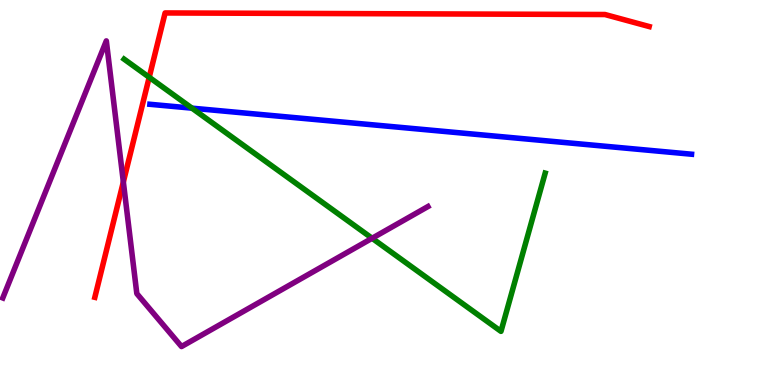[{'lines': ['blue', 'red'], 'intersections': []}, {'lines': ['green', 'red'], 'intersections': [{'x': 1.93, 'y': 7.99}]}, {'lines': ['purple', 'red'], 'intersections': [{'x': 1.59, 'y': 5.27}]}, {'lines': ['blue', 'green'], 'intersections': [{'x': 2.48, 'y': 7.19}]}, {'lines': ['blue', 'purple'], 'intersections': []}, {'lines': ['green', 'purple'], 'intersections': [{'x': 4.8, 'y': 3.81}]}]